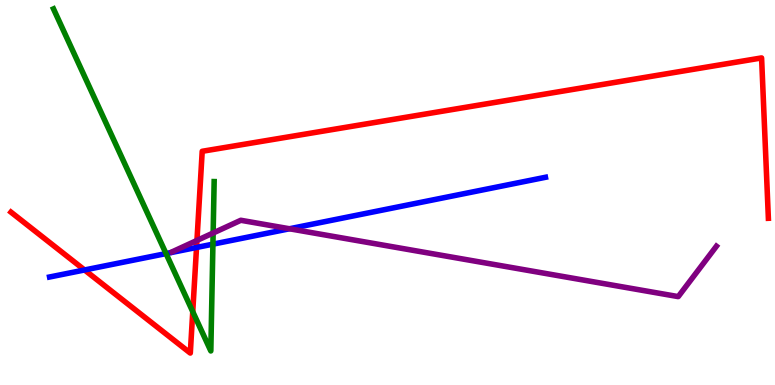[{'lines': ['blue', 'red'], 'intersections': [{'x': 1.09, 'y': 2.99}, {'x': 2.54, 'y': 3.57}]}, {'lines': ['green', 'red'], 'intersections': [{'x': 2.49, 'y': 1.9}]}, {'lines': ['purple', 'red'], 'intersections': [{'x': 2.54, 'y': 3.75}]}, {'lines': ['blue', 'green'], 'intersections': [{'x': 2.14, 'y': 3.41}, {'x': 2.75, 'y': 3.66}]}, {'lines': ['blue', 'purple'], 'intersections': [{'x': 3.73, 'y': 4.06}]}, {'lines': ['green', 'purple'], 'intersections': [{'x': 2.75, 'y': 3.95}]}]